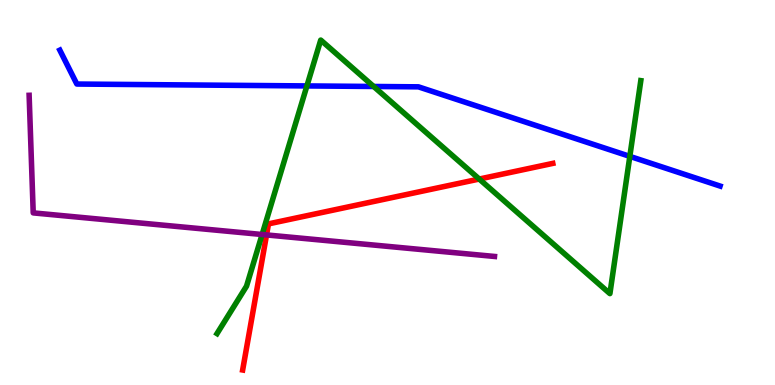[{'lines': ['blue', 'red'], 'intersections': []}, {'lines': ['green', 'red'], 'intersections': [{'x': 6.18, 'y': 5.35}]}, {'lines': ['purple', 'red'], 'intersections': [{'x': 3.44, 'y': 3.9}]}, {'lines': ['blue', 'green'], 'intersections': [{'x': 3.96, 'y': 7.77}, {'x': 4.82, 'y': 7.75}, {'x': 8.13, 'y': 5.94}]}, {'lines': ['blue', 'purple'], 'intersections': []}, {'lines': ['green', 'purple'], 'intersections': [{'x': 3.38, 'y': 3.91}]}]